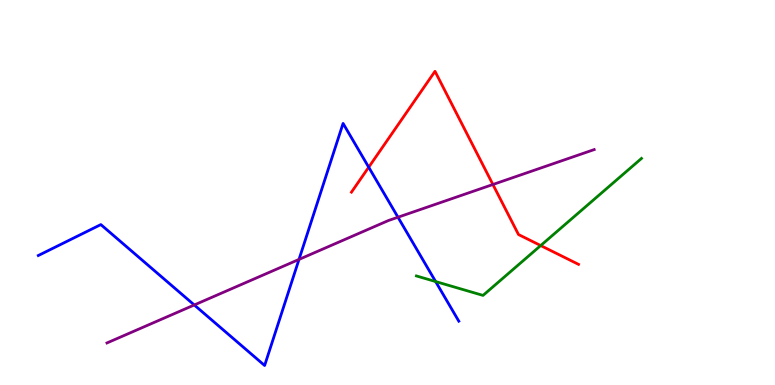[{'lines': ['blue', 'red'], 'intersections': [{'x': 4.76, 'y': 5.66}]}, {'lines': ['green', 'red'], 'intersections': [{'x': 6.98, 'y': 3.62}]}, {'lines': ['purple', 'red'], 'intersections': [{'x': 6.36, 'y': 5.21}]}, {'lines': ['blue', 'green'], 'intersections': [{'x': 5.62, 'y': 2.69}]}, {'lines': ['blue', 'purple'], 'intersections': [{'x': 2.51, 'y': 2.08}, {'x': 3.86, 'y': 3.26}, {'x': 5.14, 'y': 4.36}]}, {'lines': ['green', 'purple'], 'intersections': []}]